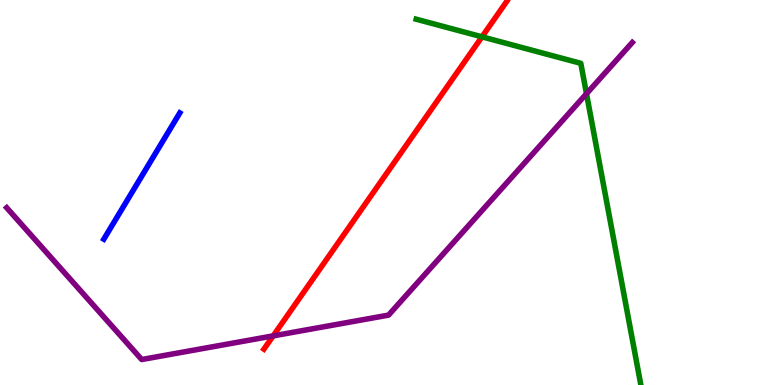[{'lines': ['blue', 'red'], 'intersections': []}, {'lines': ['green', 'red'], 'intersections': [{'x': 6.22, 'y': 9.04}]}, {'lines': ['purple', 'red'], 'intersections': [{'x': 3.52, 'y': 1.28}]}, {'lines': ['blue', 'green'], 'intersections': []}, {'lines': ['blue', 'purple'], 'intersections': []}, {'lines': ['green', 'purple'], 'intersections': [{'x': 7.57, 'y': 7.57}]}]